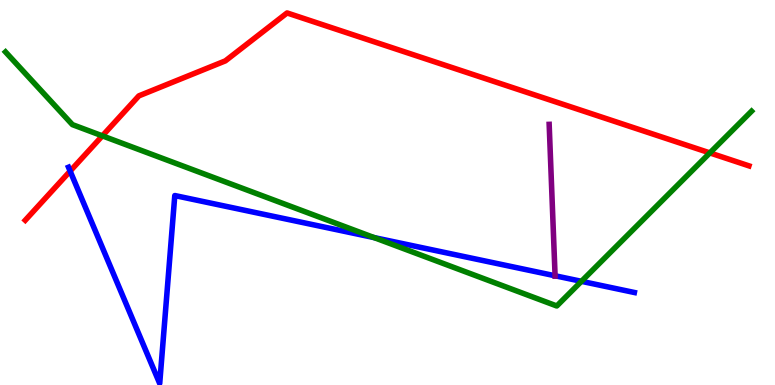[{'lines': ['blue', 'red'], 'intersections': [{'x': 0.905, 'y': 5.56}]}, {'lines': ['green', 'red'], 'intersections': [{'x': 1.32, 'y': 6.47}, {'x': 9.16, 'y': 6.03}]}, {'lines': ['purple', 'red'], 'intersections': []}, {'lines': ['blue', 'green'], 'intersections': [{'x': 4.83, 'y': 3.83}, {'x': 7.5, 'y': 2.69}]}, {'lines': ['blue', 'purple'], 'intersections': [{'x': 7.16, 'y': 2.84}]}, {'lines': ['green', 'purple'], 'intersections': []}]